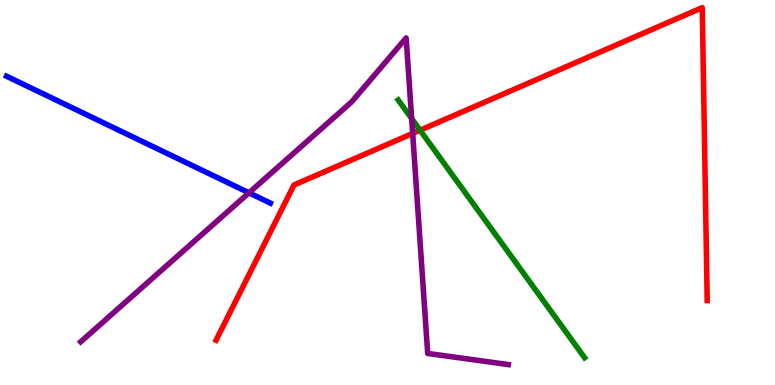[{'lines': ['blue', 'red'], 'intersections': []}, {'lines': ['green', 'red'], 'intersections': [{'x': 5.42, 'y': 6.62}]}, {'lines': ['purple', 'red'], 'intersections': [{'x': 5.32, 'y': 6.53}]}, {'lines': ['blue', 'green'], 'intersections': []}, {'lines': ['blue', 'purple'], 'intersections': [{'x': 3.21, 'y': 4.99}]}, {'lines': ['green', 'purple'], 'intersections': [{'x': 5.31, 'y': 6.92}]}]